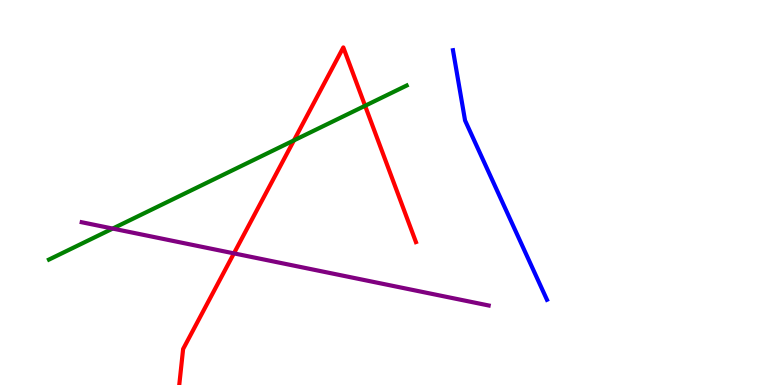[{'lines': ['blue', 'red'], 'intersections': []}, {'lines': ['green', 'red'], 'intersections': [{'x': 3.79, 'y': 6.35}, {'x': 4.71, 'y': 7.25}]}, {'lines': ['purple', 'red'], 'intersections': [{'x': 3.02, 'y': 3.42}]}, {'lines': ['blue', 'green'], 'intersections': []}, {'lines': ['blue', 'purple'], 'intersections': []}, {'lines': ['green', 'purple'], 'intersections': [{'x': 1.45, 'y': 4.06}]}]